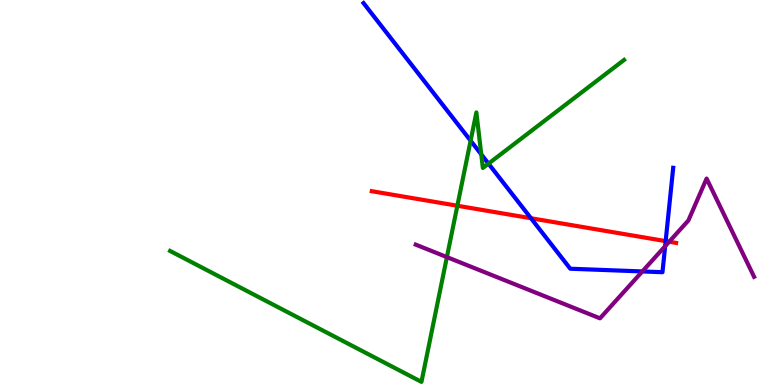[{'lines': ['blue', 'red'], 'intersections': [{'x': 6.85, 'y': 4.33}, {'x': 8.59, 'y': 3.74}]}, {'lines': ['green', 'red'], 'intersections': [{'x': 5.9, 'y': 4.66}]}, {'lines': ['purple', 'red'], 'intersections': [{'x': 8.63, 'y': 3.72}]}, {'lines': ['blue', 'green'], 'intersections': [{'x': 6.07, 'y': 6.35}, {'x': 6.21, 'y': 5.99}, {'x': 6.3, 'y': 5.75}]}, {'lines': ['blue', 'purple'], 'intersections': [{'x': 8.29, 'y': 2.95}, {'x': 8.58, 'y': 3.61}]}, {'lines': ['green', 'purple'], 'intersections': [{'x': 5.77, 'y': 3.32}]}]